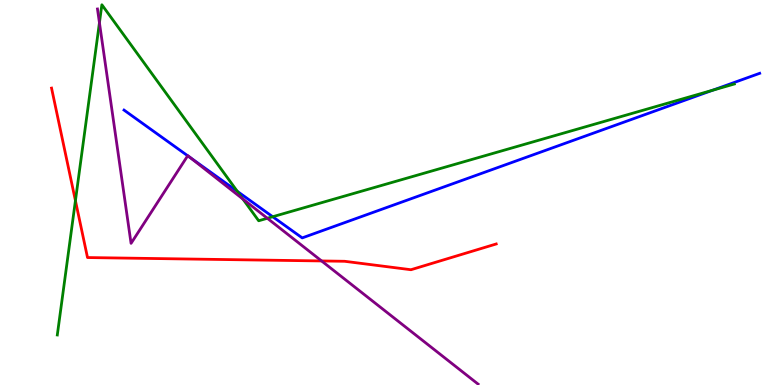[{'lines': ['blue', 'red'], 'intersections': []}, {'lines': ['green', 'red'], 'intersections': [{'x': 0.973, 'y': 4.79}]}, {'lines': ['purple', 'red'], 'intersections': [{'x': 4.15, 'y': 3.22}]}, {'lines': ['blue', 'green'], 'intersections': [{'x': 3.06, 'y': 5.03}, {'x': 3.52, 'y': 4.37}, {'x': 9.2, 'y': 7.66}]}, {'lines': ['blue', 'purple'], 'intersections': [{'x': 2.42, 'y': 5.95}, {'x': 2.45, 'y': 5.91}]}, {'lines': ['green', 'purple'], 'intersections': [{'x': 1.28, 'y': 9.41}, {'x': 3.13, 'y': 4.83}, {'x': 3.45, 'y': 4.33}]}]